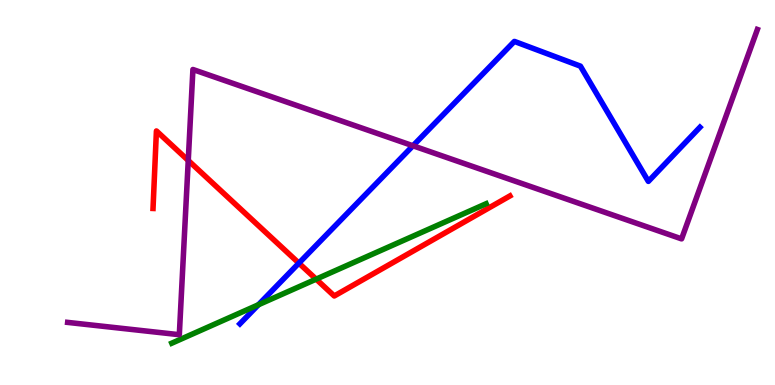[{'lines': ['blue', 'red'], 'intersections': [{'x': 3.86, 'y': 3.17}]}, {'lines': ['green', 'red'], 'intersections': [{'x': 4.08, 'y': 2.75}]}, {'lines': ['purple', 'red'], 'intersections': [{'x': 2.43, 'y': 5.83}]}, {'lines': ['blue', 'green'], 'intersections': [{'x': 3.33, 'y': 2.08}]}, {'lines': ['blue', 'purple'], 'intersections': [{'x': 5.33, 'y': 6.21}]}, {'lines': ['green', 'purple'], 'intersections': []}]